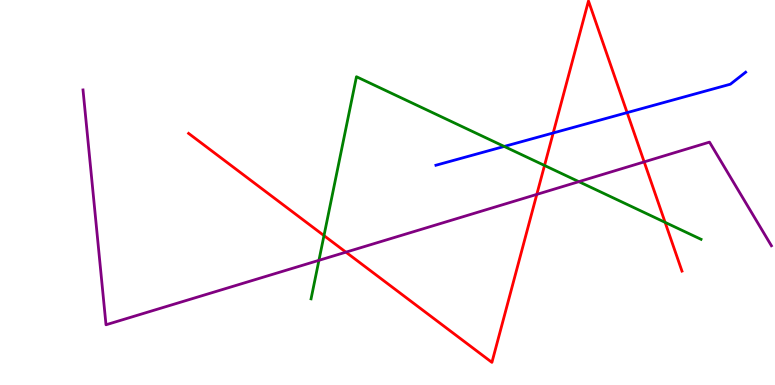[{'lines': ['blue', 'red'], 'intersections': [{'x': 7.14, 'y': 6.55}, {'x': 8.09, 'y': 7.07}]}, {'lines': ['green', 'red'], 'intersections': [{'x': 4.18, 'y': 3.88}, {'x': 7.03, 'y': 5.7}, {'x': 8.58, 'y': 4.22}]}, {'lines': ['purple', 'red'], 'intersections': [{'x': 4.46, 'y': 3.45}, {'x': 6.93, 'y': 4.95}, {'x': 8.31, 'y': 5.79}]}, {'lines': ['blue', 'green'], 'intersections': [{'x': 6.51, 'y': 6.2}]}, {'lines': ['blue', 'purple'], 'intersections': []}, {'lines': ['green', 'purple'], 'intersections': [{'x': 4.12, 'y': 3.24}, {'x': 7.47, 'y': 5.28}]}]